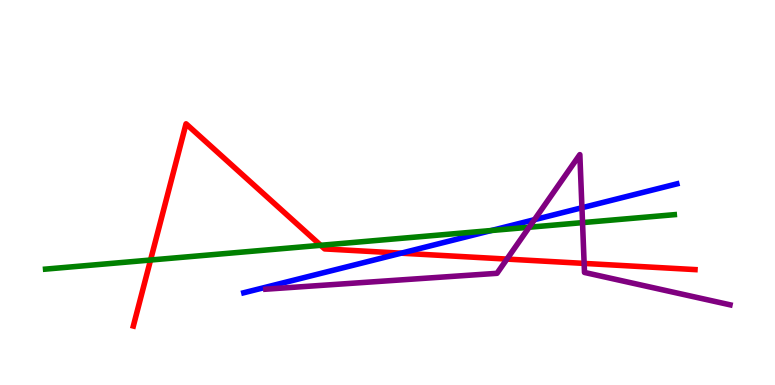[{'lines': ['blue', 'red'], 'intersections': [{'x': 5.18, 'y': 3.42}]}, {'lines': ['green', 'red'], 'intersections': [{'x': 1.94, 'y': 3.25}, {'x': 4.14, 'y': 3.63}]}, {'lines': ['purple', 'red'], 'intersections': [{'x': 6.54, 'y': 3.27}, {'x': 7.54, 'y': 3.16}]}, {'lines': ['blue', 'green'], 'intersections': [{'x': 6.34, 'y': 4.01}]}, {'lines': ['blue', 'purple'], 'intersections': [{'x': 6.9, 'y': 4.29}, {'x': 7.51, 'y': 4.6}]}, {'lines': ['green', 'purple'], 'intersections': [{'x': 6.83, 'y': 4.1}, {'x': 7.52, 'y': 4.22}]}]